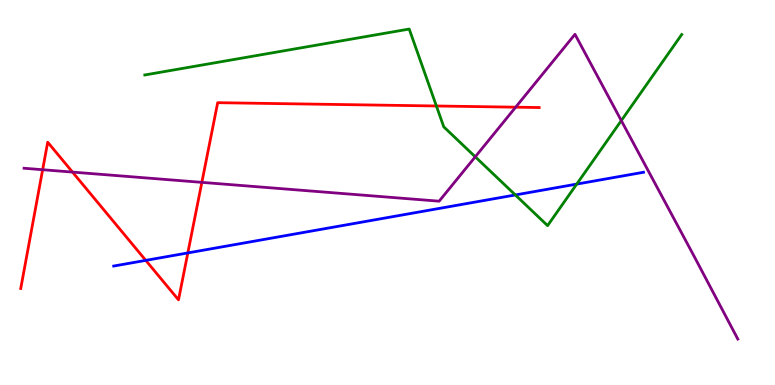[{'lines': ['blue', 'red'], 'intersections': [{'x': 1.88, 'y': 3.24}, {'x': 2.42, 'y': 3.43}]}, {'lines': ['green', 'red'], 'intersections': [{'x': 5.63, 'y': 7.25}]}, {'lines': ['purple', 'red'], 'intersections': [{'x': 0.55, 'y': 5.59}, {'x': 0.936, 'y': 5.53}, {'x': 2.6, 'y': 5.26}, {'x': 6.65, 'y': 7.22}]}, {'lines': ['blue', 'green'], 'intersections': [{'x': 6.65, 'y': 4.94}, {'x': 7.44, 'y': 5.22}]}, {'lines': ['blue', 'purple'], 'intersections': []}, {'lines': ['green', 'purple'], 'intersections': [{'x': 6.13, 'y': 5.93}, {'x': 8.02, 'y': 6.87}]}]